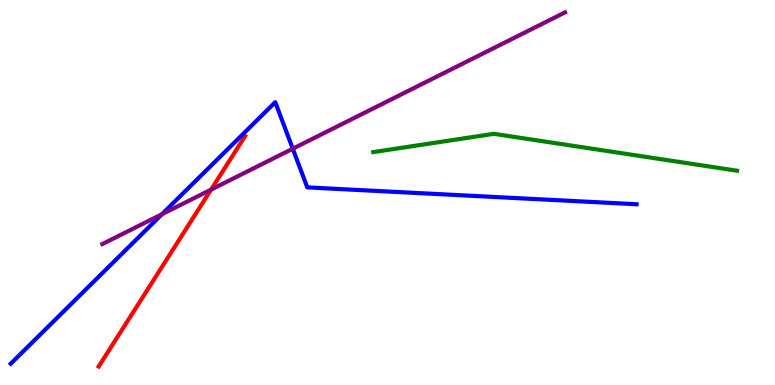[{'lines': ['blue', 'red'], 'intersections': []}, {'lines': ['green', 'red'], 'intersections': []}, {'lines': ['purple', 'red'], 'intersections': [{'x': 2.72, 'y': 5.07}]}, {'lines': ['blue', 'green'], 'intersections': []}, {'lines': ['blue', 'purple'], 'intersections': [{'x': 2.09, 'y': 4.44}, {'x': 3.78, 'y': 6.14}]}, {'lines': ['green', 'purple'], 'intersections': []}]